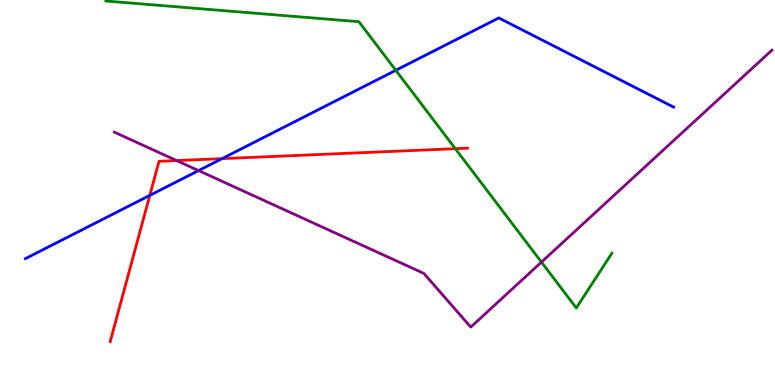[{'lines': ['blue', 'red'], 'intersections': [{'x': 1.93, 'y': 4.93}, {'x': 2.87, 'y': 5.88}]}, {'lines': ['green', 'red'], 'intersections': [{'x': 5.88, 'y': 6.14}]}, {'lines': ['purple', 'red'], 'intersections': [{'x': 2.28, 'y': 5.83}]}, {'lines': ['blue', 'green'], 'intersections': [{'x': 5.11, 'y': 8.17}]}, {'lines': ['blue', 'purple'], 'intersections': [{'x': 2.56, 'y': 5.57}]}, {'lines': ['green', 'purple'], 'intersections': [{'x': 6.99, 'y': 3.19}]}]